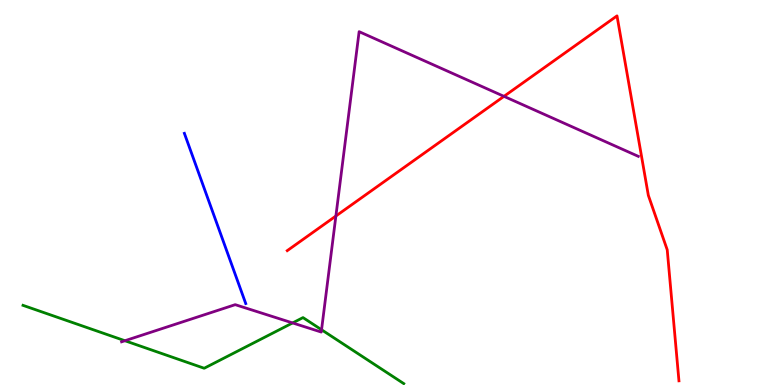[{'lines': ['blue', 'red'], 'intersections': []}, {'lines': ['green', 'red'], 'intersections': []}, {'lines': ['purple', 'red'], 'intersections': [{'x': 4.33, 'y': 4.39}, {'x': 6.5, 'y': 7.5}]}, {'lines': ['blue', 'green'], 'intersections': []}, {'lines': ['blue', 'purple'], 'intersections': []}, {'lines': ['green', 'purple'], 'intersections': [{'x': 1.61, 'y': 1.15}, {'x': 3.78, 'y': 1.61}, {'x': 4.15, 'y': 1.43}]}]